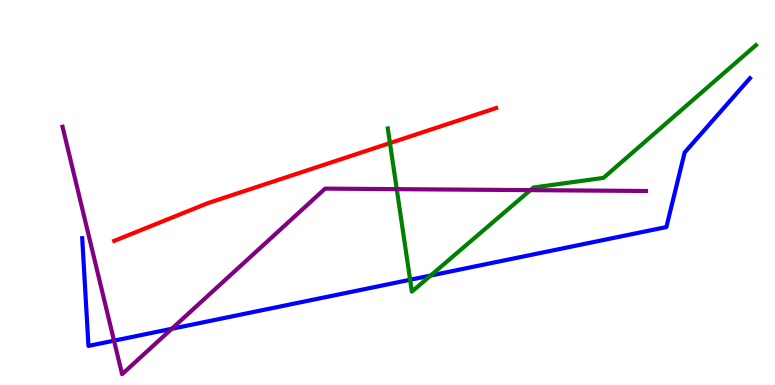[{'lines': ['blue', 'red'], 'intersections': []}, {'lines': ['green', 'red'], 'intersections': [{'x': 5.03, 'y': 6.28}]}, {'lines': ['purple', 'red'], 'intersections': []}, {'lines': ['blue', 'green'], 'intersections': [{'x': 5.29, 'y': 2.73}, {'x': 5.56, 'y': 2.84}]}, {'lines': ['blue', 'purple'], 'intersections': [{'x': 1.47, 'y': 1.15}, {'x': 2.22, 'y': 1.46}]}, {'lines': ['green', 'purple'], 'intersections': [{'x': 5.12, 'y': 5.09}, {'x': 6.84, 'y': 5.06}]}]